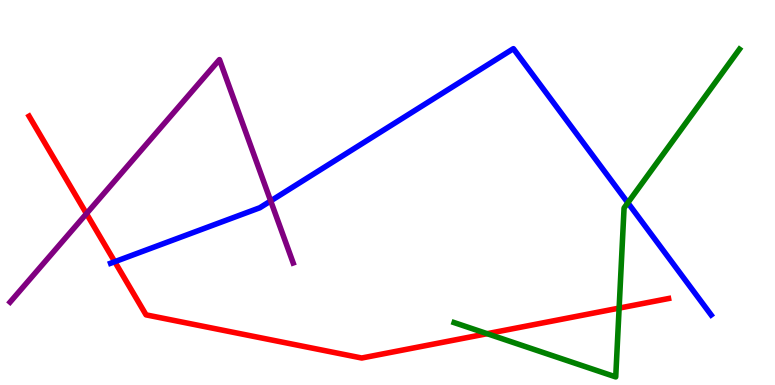[{'lines': ['blue', 'red'], 'intersections': [{'x': 1.48, 'y': 3.2}]}, {'lines': ['green', 'red'], 'intersections': [{'x': 6.29, 'y': 1.33}, {'x': 7.99, 'y': 2.0}]}, {'lines': ['purple', 'red'], 'intersections': [{'x': 1.12, 'y': 4.45}]}, {'lines': ['blue', 'green'], 'intersections': [{'x': 8.1, 'y': 4.73}]}, {'lines': ['blue', 'purple'], 'intersections': [{'x': 3.49, 'y': 4.78}]}, {'lines': ['green', 'purple'], 'intersections': []}]